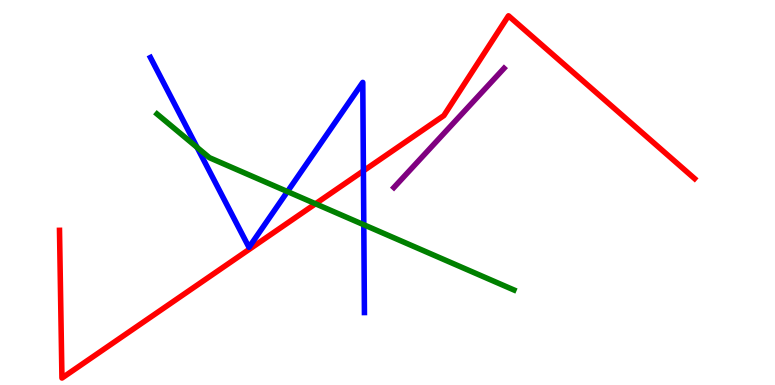[{'lines': ['blue', 'red'], 'intersections': [{'x': 4.69, 'y': 5.56}]}, {'lines': ['green', 'red'], 'intersections': [{'x': 4.07, 'y': 4.71}]}, {'lines': ['purple', 'red'], 'intersections': []}, {'lines': ['blue', 'green'], 'intersections': [{'x': 2.54, 'y': 6.17}, {'x': 3.71, 'y': 5.02}, {'x': 4.69, 'y': 4.16}]}, {'lines': ['blue', 'purple'], 'intersections': []}, {'lines': ['green', 'purple'], 'intersections': []}]